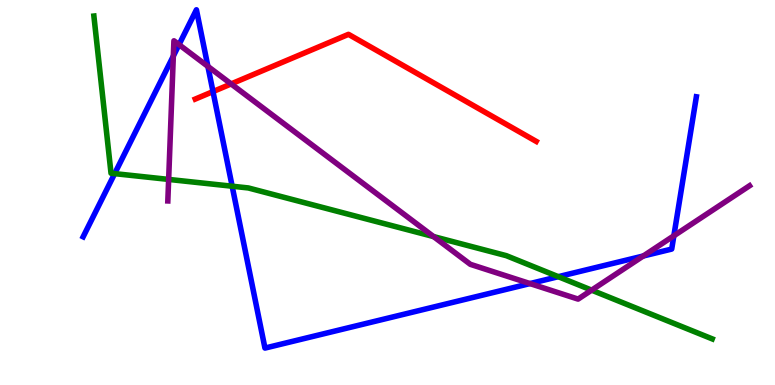[{'lines': ['blue', 'red'], 'intersections': [{'x': 2.75, 'y': 7.62}]}, {'lines': ['green', 'red'], 'intersections': []}, {'lines': ['purple', 'red'], 'intersections': [{'x': 2.98, 'y': 7.82}]}, {'lines': ['blue', 'green'], 'intersections': [{'x': 1.48, 'y': 5.49}, {'x': 3.0, 'y': 5.16}, {'x': 7.2, 'y': 2.81}]}, {'lines': ['blue', 'purple'], 'intersections': [{'x': 2.24, 'y': 8.54}, {'x': 2.31, 'y': 8.84}, {'x': 2.68, 'y': 8.28}, {'x': 6.84, 'y': 2.63}, {'x': 8.3, 'y': 3.35}, {'x': 8.69, 'y': 3.88}]}, {'lines': ['green', 'purple'], 'intersections': [{'x': 2.18, 'y': 5.34}, {'x': 5.59, 'y': 3.86}, {'x': 7.63, 'y': 2.46}]}]